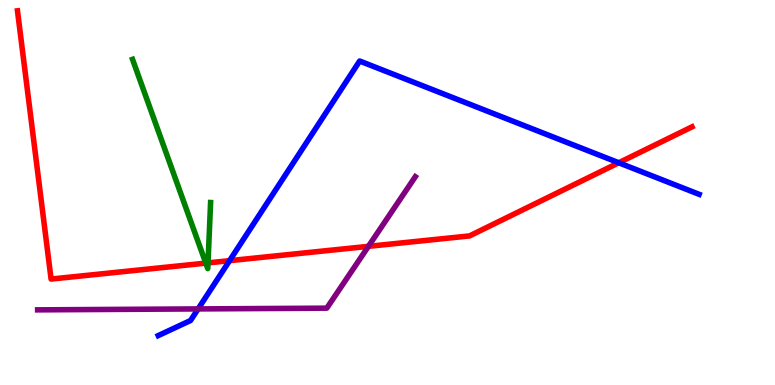[{'lines': ['blue', 'red'], 'intersections': [{'x': 2.96, 'y': 3.23}, {'x': 7.98, 'y': 5.77}]}, {'lines': ['green', 'red'], 'intersections': [{'x': 2.66, 'y': 3.17}, {'x': 2.68, 'y': 3.17}]}, {'lines': ['purple', 'red'], 'intersections': [{'x': 4.75, 'y': 3.6}]}, {'lines': ['blue', 'green'], 'intersections': []}, {'lines': ['blue', 'purple'], 'intersections': [{'x': 2.56, 'y': 1.98}]}, {'lines': ['green', 'purple'], 'intersections': []}]